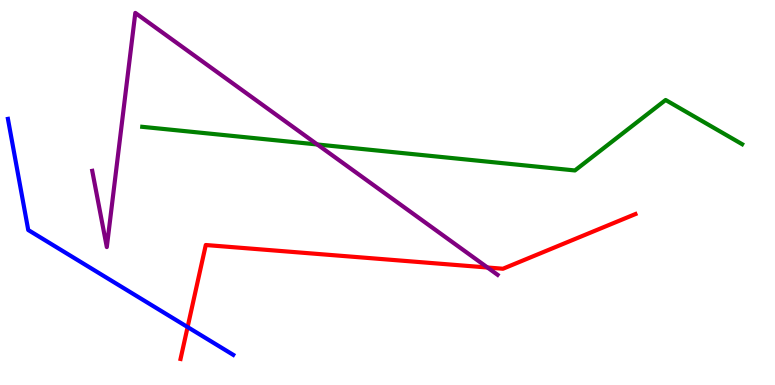[{'lines': ['blue', 'red'], 'intersections': [{'x': 2.42, 'y': 1.5}]}, {'lines': ['green', 'red'], 'intersections': []}, {'lines': ['purple', 'red'], 'intersections': [{'x': 6.29, 'y': 3.05}]}, {'lines': ['blue', 'green'], 'intersections': []}, {'lines': ['blue', 'purple'], 'intersections': []}, {'lines': ['green', 'purple'], 'intersections': [{'x': 4.09, 'y': 6.25}]}]